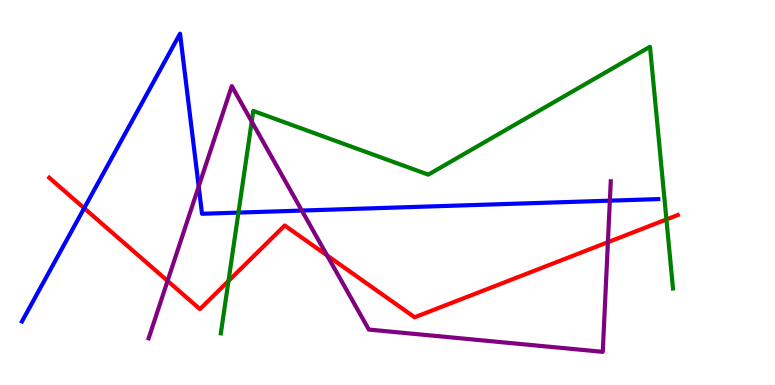[{'lines': ['blue', 'red'], 'intersections': [{'x': 1.09, 'y': 4.59}]}, {'lines': ['green', 'red'], 'intersections': [{'x': 2.95, 'y': 2.7}, {'x': 8.6, 'y': 4.3}]}, {'lines': ['purple', 'red'], 'intersections': [{'x': 2.16, 'y': 2.7}, {'x': 4.22, 'y': 3.37}, {'x': 7.84, 'y': 3.71}]}, {'lines': ['blue', 'green'], 'intersections': [{'x': 3.08, 'y': 4.48}]}, {'lines': ['blue', 'purple'], 'intersections': [{'x': 2.56, 'y': 5.16}, {'x': 3.89, 'y': 4.53}, {'x': 7.87, 'y': 4.79}]}, {'lines': ['green', 'purple'], 'intersections': [{'x': 3.25, 'y': 6.84}]}]